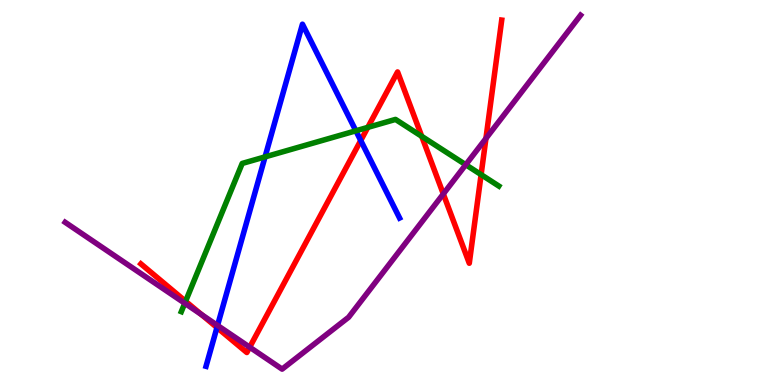[{'lines': ['blue', 'red'], 'intersections': [{'x': 2.8, 'y': 1.49}, {'x': 4.65, 'y': 6.35}]}, {'lines': ['green', 'red'], 'intersections': [{'x': 2.39, 'y': 2.17}, {'x': 4.75, 'y': 6.69}, {'x': 5.44, 'y': 6.46}, {'x': 6.21, 'y': 5.46}]}, {'lines': ['purple', 'red'], 'intersections': [{'x': 2.6, 'y': 1.83}, {'x': 3.22, 'y': 0.982}, {'x': 5.72, 'y': 4.96}, {'x': 6.27, 'y': 6.4}]}, {'lines': ['blue', 'green'], 'intersections': [{'x': 3.42, 'y': 5.93}, {'x': 4.59, 'y': 6.6}]}, {'lines': ['blue', 'purple'], 'intersections': [{'x': 2.81, 'y': 1.55}]}, {'lines': ['green', 'purple'], 'intersections': [{'x': 2.38, 'y': 2.12}, {'x': 6.01, 'y': 5.72}]}]